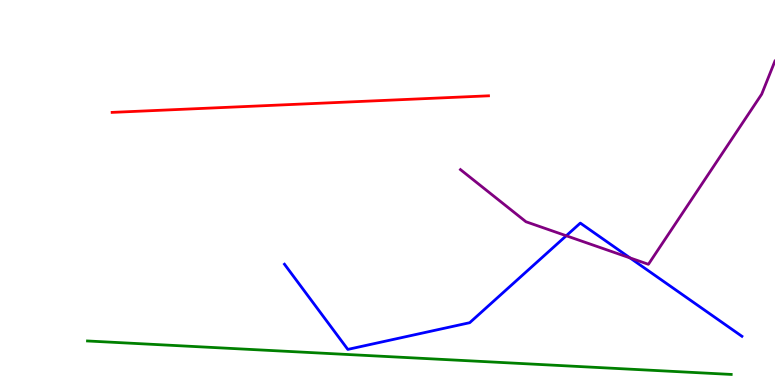[{'lines': ['blue', 'red'], 'intersections': []}, {'lines': ['green', 'red'], 'intersections': []}, {'lines': ['purple', 'red'], 'intersections': []}, {'lines': ['blue', 'green'], 'intersections': []}, {'lines': ['blue', 'purple'], 'intersections': [{'x': 7.31, 'y': 3.88}, {'x': 8.13, 'y': 3.3}]}, {'lines': ['green', 'purple'], 'intersections': []}]